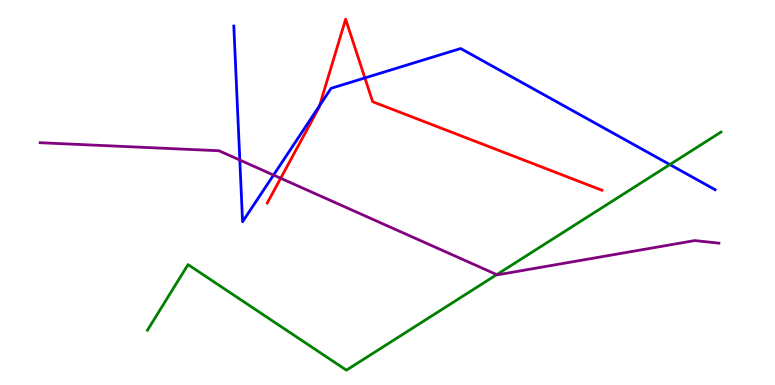[{'lines': ['blue', 'red'], 'intersections': [{'x': 4.12, 'y': 7.26}, {'x': 4.71, 'y': 7.98}]}, {'lines': ['green', 'red'], 'intersections': []}, {'lines': ['purple', 'red'], 'intersections': [{'x': 3.62, 'y': 5.37}]}, {'lines': ['blue', 'green'], 'intersections': [{'x': 8.64, 'y': 5.73}]}, {'lines': ['blue', 'purple'], 'intersections': [{'x': 3.09, 'y': 5.84}, {'x': 3.53, 'y': 5.45}]}, {'lines': ['green', 'purple'], 'intersections': [{'x': 6.41, 'y': 2.87}]}]